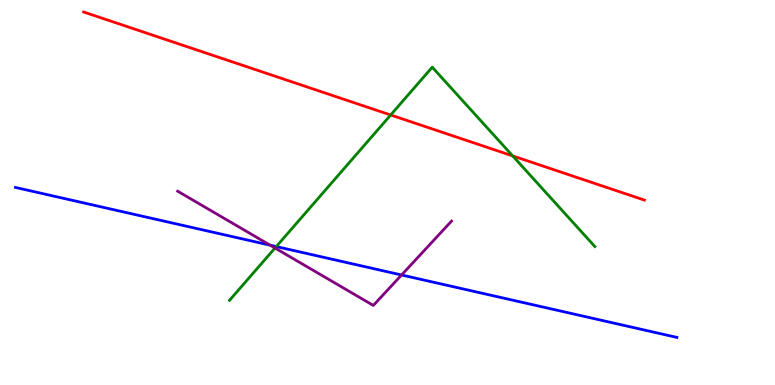[{'lines': ['blue', 'red'], 'intersections': []}, {'lines': ['green', 'red'], 'intersections': [{'x': 5.04, 'y': 7.01}, {'x': 6.62, 'y': 5.95}]}, {'lines': ['purple', 'red'], 'intersections': []}, {'lines': ['blue', 'green'], 'intersections': [{'x': 3.56, 'y': 3.6}]}, {'lines': ['blue', 'purple'], 'intersections': [{'x': 3.49, 'y': 3.63}, {'x': 5.18, 'y': 2.86}]}, {'lines': ['green', 'purple'], 'intersections': [{'x': 3.55, 'y': 3.56}]}]